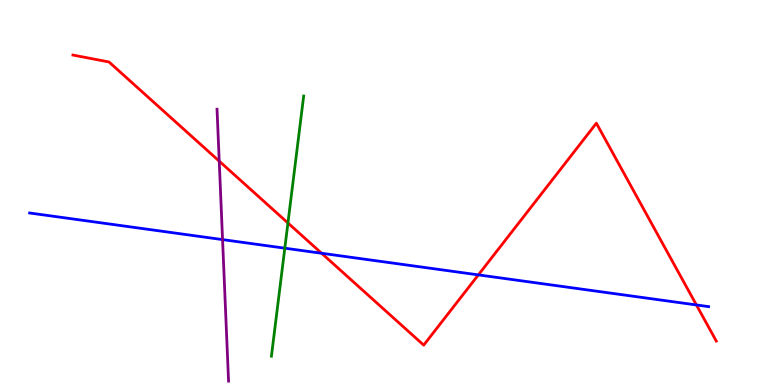[{'lines': ['blue', 'red'], 'intersections': [{'x': 4.15, 'y': 3.42}, {'x': 6.17, 'y': 2.86}, {'x': 8.99, 'y': 2.08}]}, {'lines': ['green', 'red'], 'intersections': [{'x': 3.72, 'y': 4.21}]}, {'lines': ['purple', 'red'], 'intersections': [{'x': 2.83, 'y': 5.81}]}, {'lines': ['blue', 'green'], 'intersections': [{'x': 3.67, 'y': 3.55}]}, {'lines': ['blue', 'purple'], 'intersections': [{'x': 2.87, 'y': 3.78}]}, {'lines': ['green', 'purple'], 'intersections': []}]